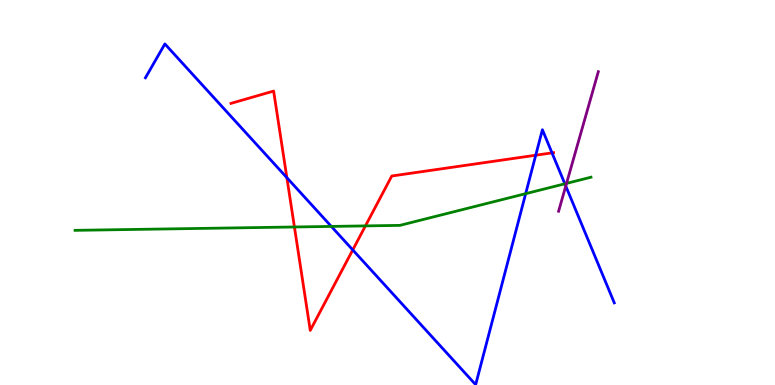[{'lines': ['blue', 'red'], 'intersections': [{'x': 3.7, 'y': 5.38}, {'x': 4.55, 'y': 3.51}, {'x': 6.91, 'y': 5.97}, {'x': 7.12, 'y': 6.03}]}, {'lines': ['green', 'red'], 'intersections': [{'x': 3.8, 'y': 4.1}, {'x': 4.72, 'y': 4.13}]}, {'lines': ['purple', 'red'], 'intersections': []}, {'lines': ['blue', 'green'], 'intersections': [{'x': 4.28, 'y': 4.12}, {'x': 6.78, 'y': 4.97}, {'x': 7.29, 'y': 5.23}]}, {'lines': ['blue', 'purple'], 'intersections': [{'x': 7.3, 'y': 5.17}]}, {'lines': ['green', 'purple'], 'intersections': [{'x': 7.31, 'y': 5.24}]}]